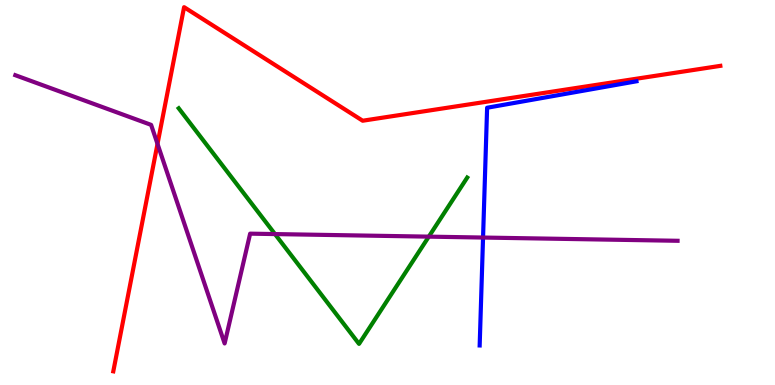[{'lines': ['blue', 'red'], 'intersections': []}, {'lines': ['green', 'red'], 'intersections': []}, {'lines': ['purple', 'red'], 'intersections': [{'x': 2.03, 'y': 6.26}]}, {'lines': ['blue', 'green'], 'intersections': []}, {'lines': ['blue', 'purple'], 'intersections': [{'x': 6.23, 'y': 3.83}]}, {'lines': ['green', 'purple'], 'intersections': [{'x': 3.55, 'y': 3.92}, {'x': 5.53, 'y': 3.85}]}]